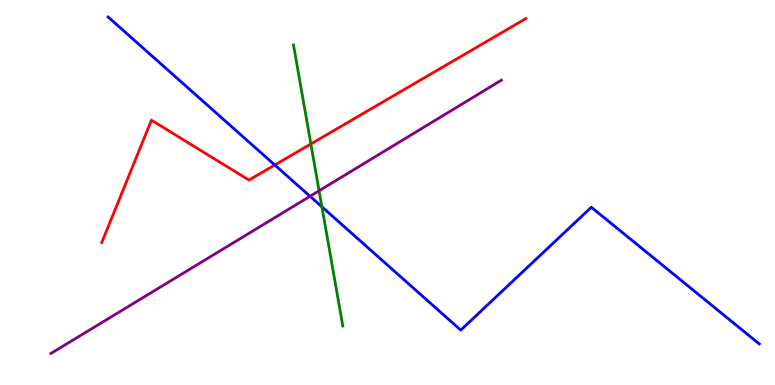[{'lines': ['blue', 'red'], 'intersections': [{'x': 3.55, 'y': 5.71}]}, {'lines': ['green', 'red'], 'intersections': [{'x': 4.01, 'y': 6.26}]}, {'lines': ['purple', 'red'], 'intersections': []}, {'lines': ['blue', 'green'], 'intersections': [{'x': 4.15, 'y': 4.63}]}, {'lines': ['blue', 'purple'], 'intersections': [{'x': 4.0, 'y': 4.9}]}, {'lines': ['green', 'purple'], 'intersections': [{'x': 4.12, 'y': 5.04}]}]